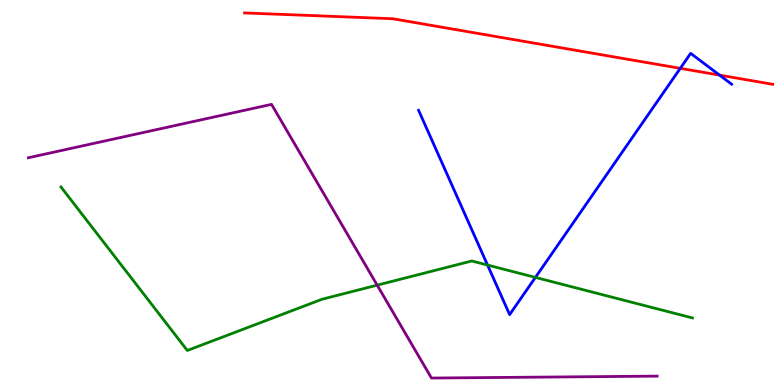[{'lines': ['blue', 'red'], 'intersections': [{'x': 8.78, 'y': 8.22}, {'x': 9.28, 'y': 8.05}]}, {'lines': ['green', 'red'], 'intersections': []}, {'lines': ['purple', 'red'], 'intersections': []}, {'lines': ['blue', 'green'], 'intersections': [{'x': 6.29, 'y': 3.12}, {'x': 6.91, 'y': 2.79}]}, {'lines': ['blue', 'purple'], 'intersections': []}, {'lines': ['green', 'purple'], 'intersections': [{'x': 4.87, 'y': 2.59}]}]